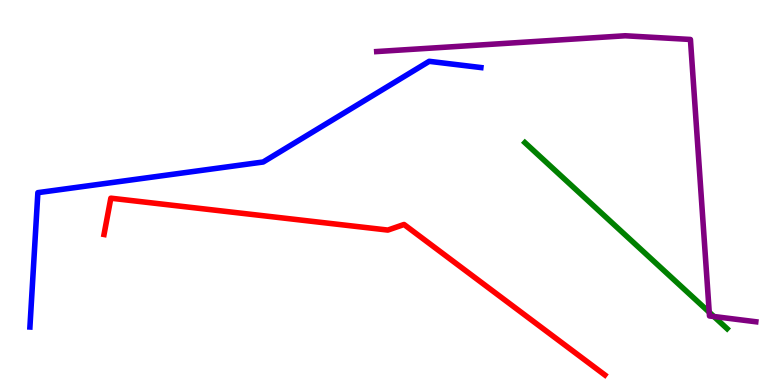[{'lines': ['blue', 'red'], 'intersections': []}, {'lines': ['green', 'red'], 'intersections': []}, {'lines': ['purple', 'red'], 'intersections': []}, {'lines': ['blue', 'green'], 'intersections': []}, {'lines': ['blue', 'purple'], 'intersections': []}, {'lines': ['green', 'purple'], 'intersections': [{'x': 9.15, 'y': 1.89}, {'x': 9.21, 'y': 1.78}]}]